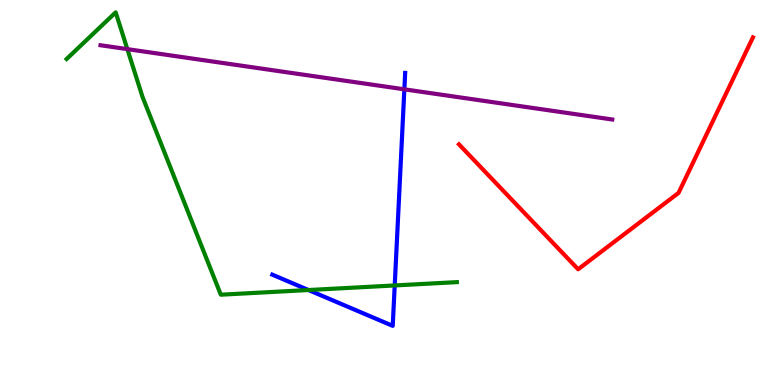[{'lines': ['blue', 'red'], 'intersections': []}, {'lines': ['green', 'red'], 'intersections': []}, {'lines': ['purple', 'red'], 'intersections': []}, {'lines': ['blue', 'green'], 'intersections': [{'x': 3.98, 'y': 2.47}, {'x': 5.09, 'y': 2.59}]}, {'lines': ['blue', 'purple'], 'intersections': [{'x': 5.22, 'y': 7.68}]}, {'lines': ['green', 'purple'], 'intersections': [{'x': 1.64, 'y': 8.72}]}]